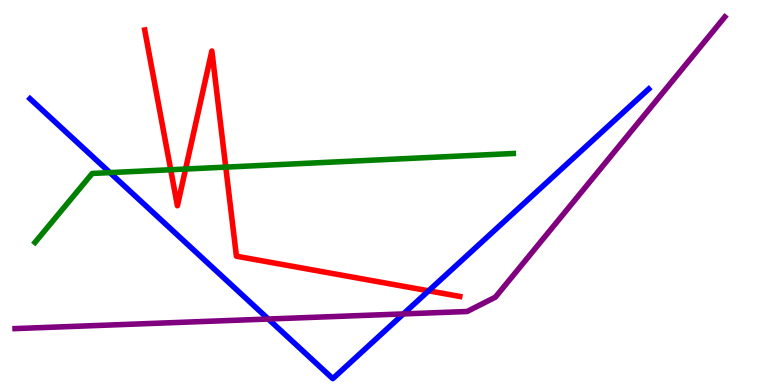[{'lines': ['blue', 'red'], 'intersections': [{'x': 5.53, 'y': 2.45}]}, {'lines': ['green', 'red'], 'intersections': [{'x': 2.2, 'y': 5.59}, {'x': 2.39, 'y': 5.61}, {'x': 2.91, 'y': 5.66}]}, {'lines': ['purple', 'red'], 'intersections': []}, {'lines': ['blue', 'green'], 'intersections': [{'x': 1.42, 'y': 5.52}]}, {'lines': ['blue', 'purple'], 'intersections': [{'x': 3.46, 'y': 1.71}, {'x': 5.2, 'y': 1.85}]}, {'lines': ['green', 'purple'], 'intersections': []}]